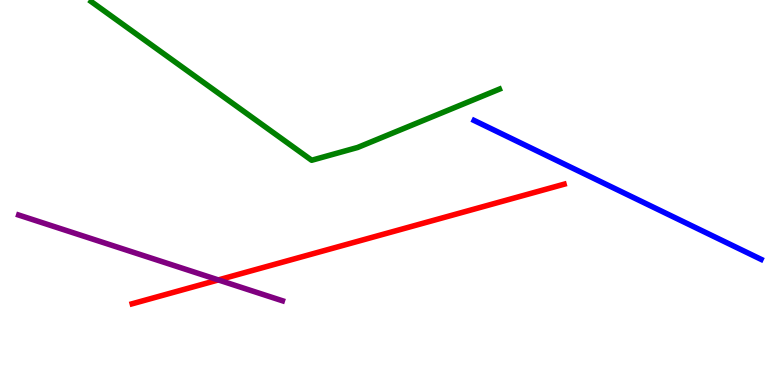[{'lines': ['blue', 'red'], 'intersections': []}, {'lines': ['green', 'red'], 'intersections': []}, {'lines': ['purple', 'red'], 'intersections': [{'x': 2.82, 'y': 2.73}]}, {'lines': ['blue', 'green'], 'intersections': []}, {'lines': ['blue', 'purple'], 'intersections': []}, {'lines': ['green', 'purple'], 'intersections': []}]